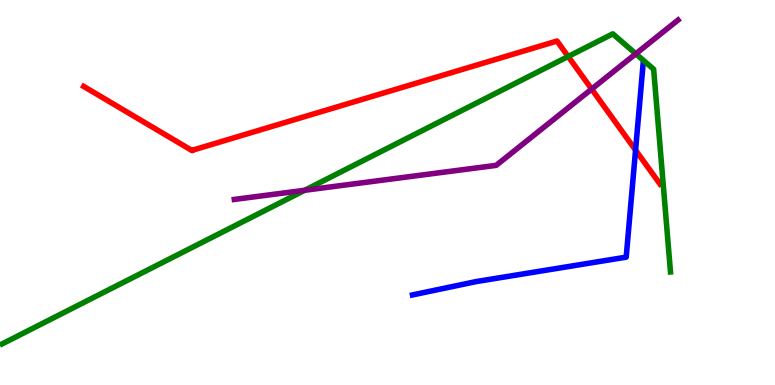[{'lines': ['blue', 'red'], 'intersections': [{'x': 8.2, 'y': 6.1}]}, {'lines': ['green', 'red'], 'intersections': [{'x': 7.33, 'y': 8.53}]}, {'lines': ['purple', 'red'], 'intersections': [{'x': 7.63, 'y': 7.69}]}, {'lines': ['blue', 'green'], 'intersections': []}, {'lines': ['blue', 'purple'], 'intersections': []}, {'lines': ['green', 'purple'], 'intersections': [{'x': 3.93, 'y': 5.06}, {'x': 8.2, 'y': 8.6}]}]